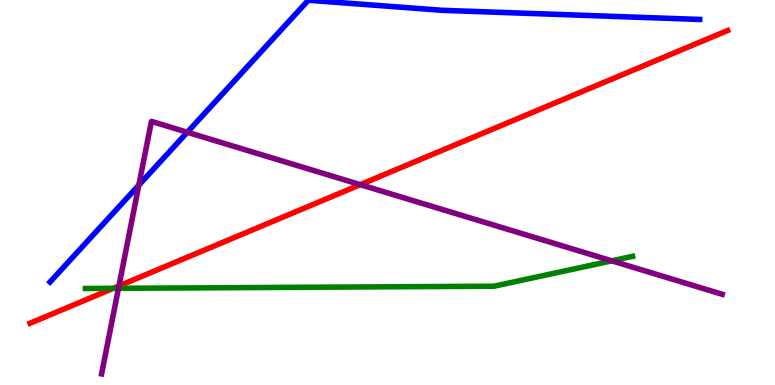[{'lines': ['blue', 'red'], 'intersections': []}, {'lines': ['green', 'red'], 'intersections': [{'x': 1.46, 'y': 2.51}]}, {'lines': ['purple', 'red'], 'intersections': [{'x': 1.53, 'y': 2.57}, {'x': 4.65, 'y': 5.2}]}, {'lines': ['blue', 'green'], 'intersections': []}, {'lines': ['blue', 'purple'], 'intersections': [{'x': 1.79, 'y': 5.19}, {'x': 2.42, 'y': 6.56}]}, {'lines': ['green', 'purple'], 'intersections': [{'x': 1.53, 'y': 2.51}, {'x': 7.89, 'y': 3.23}]}]